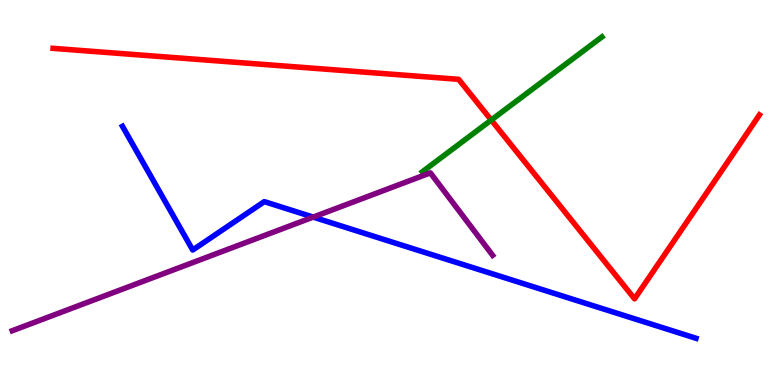[{'lines': ['blue', 'red'], 'intersections': []}, {'lines': ['green', 'red'], 'intersections': [{'x': 6.34, 'y': 6.88}]}, {'lines': ['purple', 'red'], 'intersections': []}, {'lines': ['blue', 'green'], 'intersections': []}, {'lines': ['blue', 'purple'], 'intersections': [{'x': 4.04, 'y': 4.36}]}, {'lines': ['green', 'purple'], 'intersections': []}]